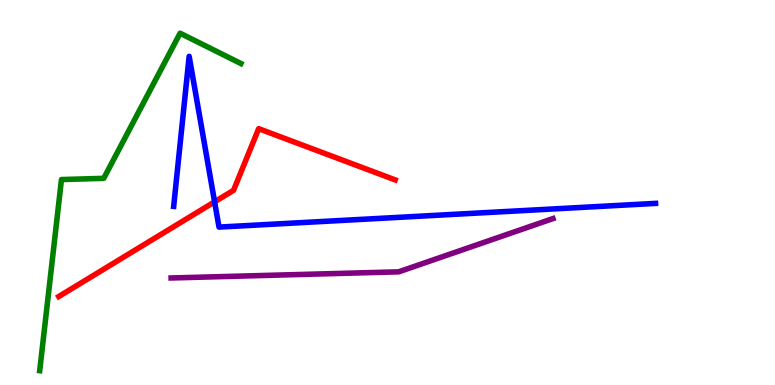[{'lines': ['blue', 'red'], 'intersections': [{'x': 2.77, 'y': 4.76}]}, {'lines': ['green', 'red'], 'intersections': []}, {'lines': ['purple', 'red'], 'intersections': []}, {'lines': ['blue', 'green'], 'intersections': []}, {'lines': ['blue', 'purple'], 'intersections': []}, {'lines': ['green', 'purple'], 'intersections': []}]